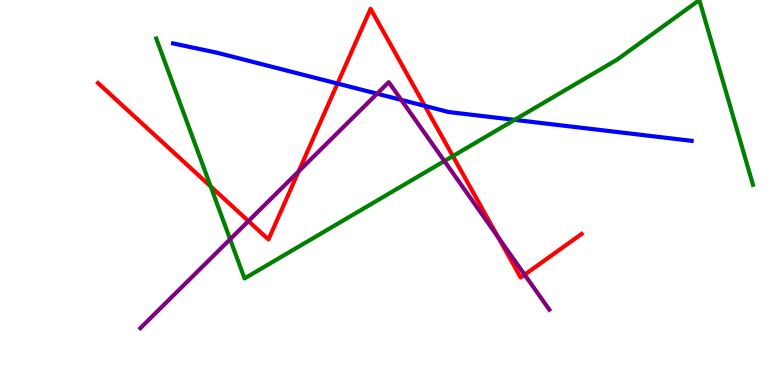[{'lines': ['blue', 'red'], 'intersections': [{'x': 4.36, 'y': 7.83}, {'x': 5.48, 'y': 7.25}]}, {'lines': ['green', 'red'], 'intersections': [{'x': 2.72, 'y': 5.16}, {'x': 5.84, 'y': 5.95}]}, {'lines': ['purple', 'red'], 'intersections': [{'x': 3.21, 'y': 4.26}, {'x': 3.85, 'y': 5.55}, {'x': 6.43, 'y': 3.84}, {'x': 6.77, 'y': 2.87}]}, {'lines': ['blue', 'green'], 'intersections': [{'x': 6.64, 'y': 6.89}]}, {'lines': ['blue', 'purple'], 'intersections': [{'x': 4.87, 'y': 7.57}, {'x': 5.18, 'y': 7.41}]}, {'lines': ['green', 'purple'], 'intersections': [{'x': 2.97, 'y': 3.79}, {'x': 5.73, 'y': 5.82}]}]